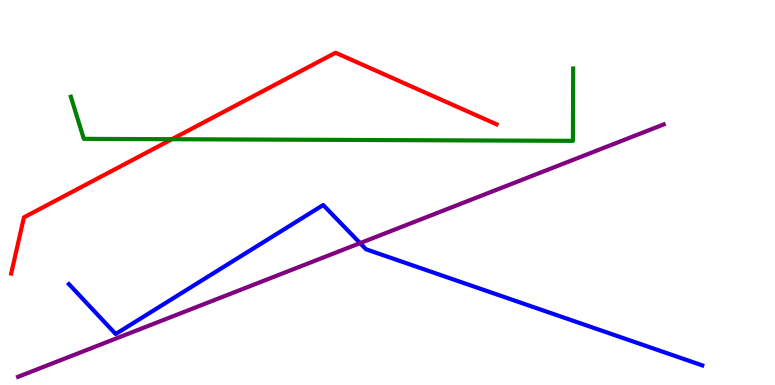[{'lines': ['blue', 'red'], 'intersections': []}, {'lines': ['green', 'red'], 'intersections': [{'x': 2.22, 'y': 6.38}]}, {'lines': ['purple', 'red'], 'intersections': []}, {'lines': ['blue', 'green'], 'intersections': []}, {'lines': ['blue', 'purple'], 'intersections': [{'x': 4.65, 'y': 3.69}]}, {'lines': ['green', 'purple'], 'intersections': []}]